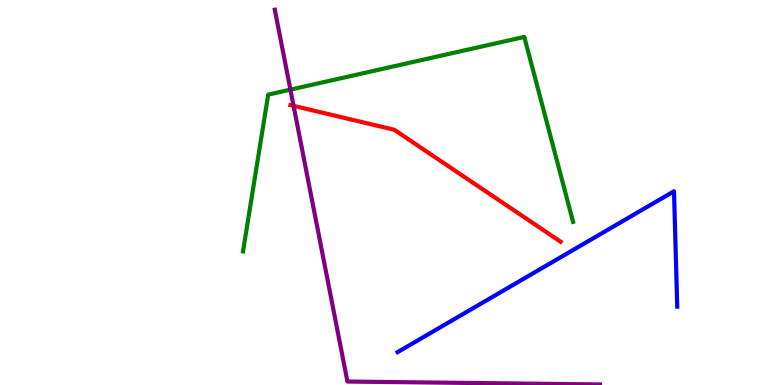[{'lines': ['blue', 'red'], 'intersections': []}, {'lines': ['green', 'red'], 'intersections': []}, {'lines': ['purple', 'red'], 'intersections': [{'x': 3.79, 'y': 7.25}]}, {'lines': ['blue', 'green'], 'intersections': []}, {'lines': ['blue', 'purple'], 'intersections': []}, {'lines': ['green', 'purple'], 'intersections': [{'x': 3.75, 'y': 7.67}]}]